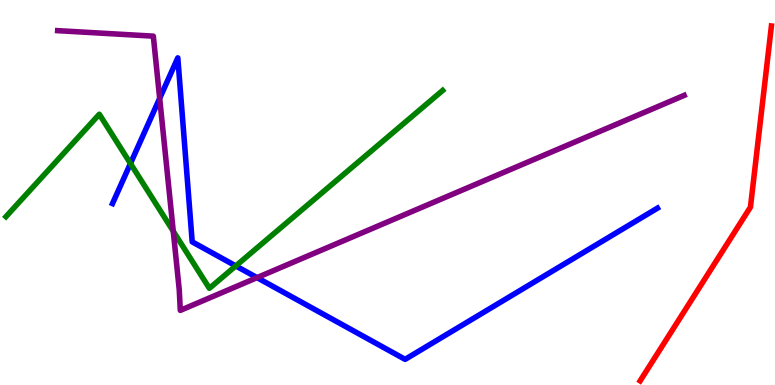[{'lines': ['blue', 'red'], 'intersections': []}, {'lines': ['green', 'red'], 'intersections': []}, {'lines': ['purple', 'red'], 'intersections': []}, {'lines': ['blue', 'green'], 'intersections': [{'x': 1.68, 'y': 5.75}, {'x': 3.04, 'y': 3.09}]}, {'lines': ['blue', 'purple'], 'intersections': [{'x': 2.06, 'y': 7.45}, {'x': 3.32, 'y': 2.79}]}, {'lines': ['green', 'purple'], 'intersections': [{'x': 2.24, 'y': 3.99}]}]